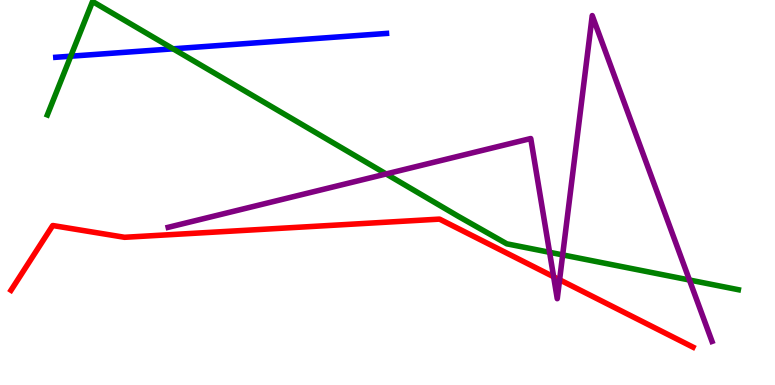[{'lines': ['blue', 'red'], 'intersections': []}, {'lines': ['green', 'red'], 'intersections': []}, {'lines': ['purple', 'red'], 'intersections': [{'x': 7.14, 'y': 2.81}, {'x': 7.22, 'y': 2.73}]}, {'lines': ['blue', 'green'], 'intersections': [{'x': 0.913, 'y': 8.54}, {'x': 2.23, 'y': 8.73}]}, {'lines': ['blue', 'purple'], 'intersections': []}, {'lines': ['green', 'purple'], 'intersections': [{'x': 4.98, 'y': 5.48}, {'x': 7.09, 'y': 3.45}, {'x': 7.26, 'y': 3.38}, {'x': 8.9, 'y': 2.73}]}]